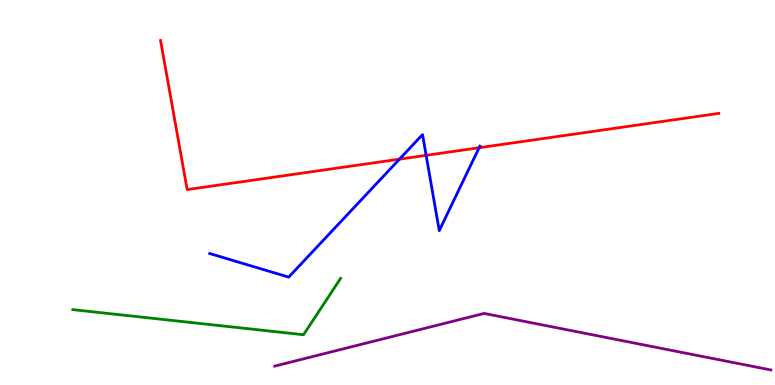[{'lines': ['blue', 'red'], 'intersections': [{'x': 5.15, 'y': 5.87}, {'x': 5.5, 'y': 5.97}, {'x': 6.18, 'y': 6.16}]}, {'lines': ['green', 'red'], 'intersections': []}, {'lines': ['purple', 'red'], 'intersections': []}, {'lines': ['blue', 'green'], 'intersections': []}, {'lines': ['blue', 'purple'], 'intersections': []}, {'lines': ['green', 'purple'], 'intersections': []}]